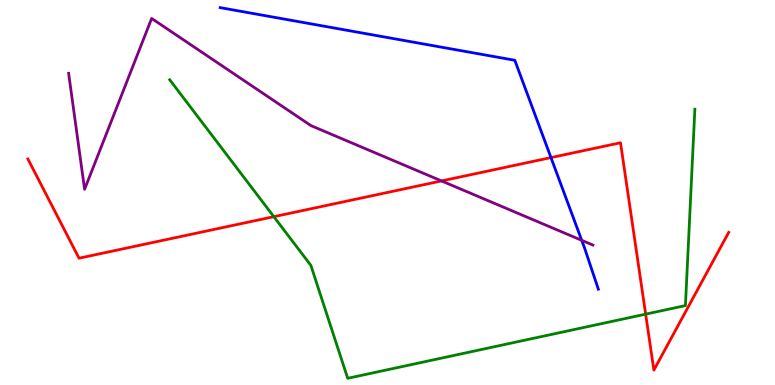[{'lines': ['blue', 'red'], 'intersections': [{'x': 7.11, 'y': 5.91}]}, {'lines': ['green', 'red'], 'intersections': [{'x': 3.53, 'y': 4.37}, {'x': 8.33, 'y': 1.84}]}, {'lines': ['purple', 'red'], 'intersections': [{'x': 5.7, 'y': 5.3}]}, {'lines': ['blue', 'green'], 'intersections': []}, {'lines': ['blue', 'purple'], 'intersections': [{'x': 7.51, 'y': 3.76}]}, {'lines': ['green', 'purple'], 'intersections': []}]